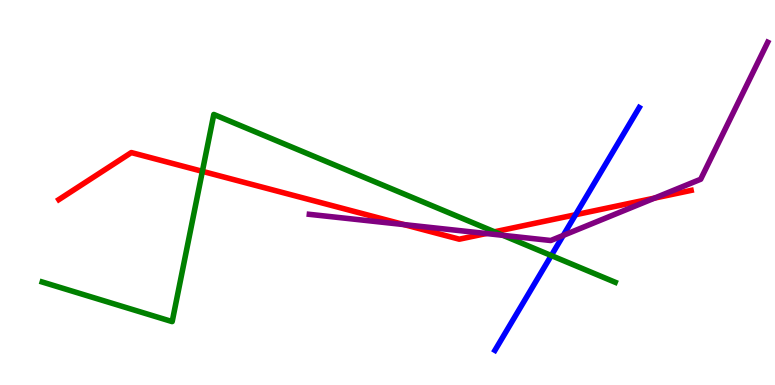[{'lines': ['blue', 'red'], 'intersections': [{'x': 7.43, 'y': 4.42}]}, {'lines': ['green', 'red'], 'intersections': [{'x': 2.61, 'y': 5.55}, {'x': 6.38, 'y': 3.98}]}, {'lines': ['purple', 'red'], 'intersections': [{'x': 5.21, 'y': 4.17}, {'x': 6.27, 'y': 3.93}, {'x': 8.45, 'y': 4.85}]}, {'lines': ['blue', 'green'], 'intersections': [{'x': 7.11, 'y': 3.36}]}, {'lines': ['blue', 'purple'], 'intersections': [{'x': 7.27, 'y': 3.89}]}, {'lines': ['green', 'purple'], 'intersections': [{'x': 6.49, 'y': 3.89}]}]